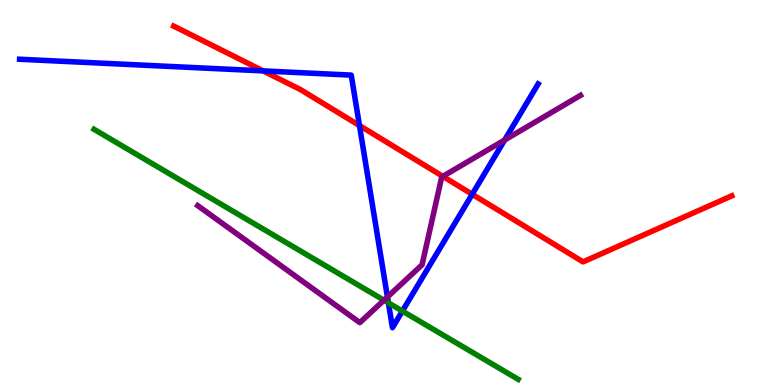[{'lines': ['blue', 'red'], 'intersections': [{'x': 3.4, 'y': 8.16}, {'x': 4.64, 'y': 6.74}, {'x': 6.09, 'y': 4.95}]}, {'lines': ['green', 'red'], 'intersections': []}, {'lines': ['purple', 'red'], 'intersections': [{'x': 5.71, 'y': 5.42}]}, {'lines': ['blue', 'green'], 'intersections': [{'x': 5.01, 'y': 2.13}, {'x': 5.19, 'y': 1.92}]}, {'lines': ['blue', 'purple'], 'intersections': [{'x': 5.0, 'y': 2.29}, {'x': 6.51, 'y': 6.36}]}, {'lines': ['green', 'purple'], 'intersections': [{'x': 4.95, 'y': 2.2}]}]